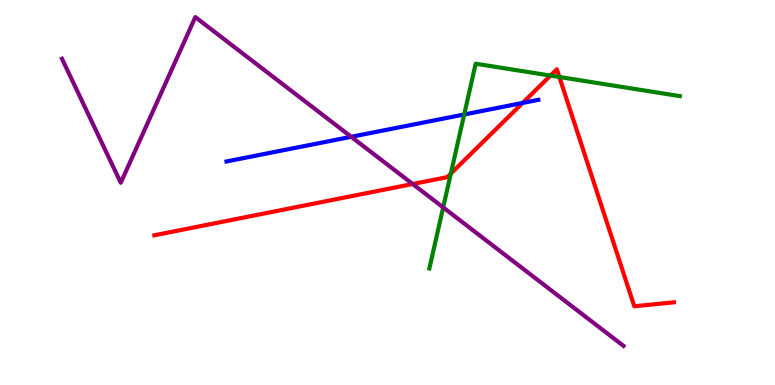[{'lines': ['blue', 'red'], 'intersections': [{'x': 6.74, 'y': 7.33}]}, {'lines': ['green', 'red'], 'intersections': [{'x': 5.82, 'y': 5.49}, {'x': 7.1, 'y': 8.04}, {'x': 7.22, 'y': 8.0}]}, {'lines': ['purple', 'red'], 'intersections': [{'x': 5.33, 'y': 5.22}]}, {'lines': ['blue', 'green'], 'intersections': [{'x': 5.99, 'y': 7.03}]}, {'lines': ['blue', 'purple'], 'intersections': [{'x': 4.53, 'y': 6.45}]}, {'lines': ['green', 'purple'], 'intersections': [{'x': 5.72, 'y': 4.61}]}]